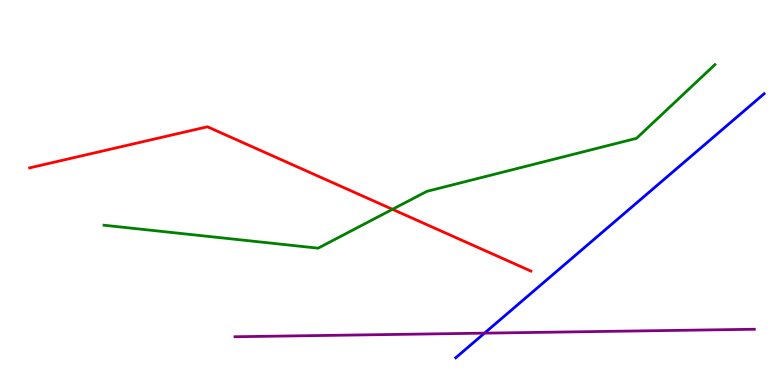[{'lines': ['blue', 'red'], 'intersections': []}, {'lines': ['green', 'red'], 'intersections': [{'x': 5.06, 'y': 4.56}]}, {'lines': ['purple', 'red'], 'intersections': []}, {'lines': ['blue', 'green'], 'intersections': []}, {'lines': ['blue', 'purple'], 'intersections': [{'x': 6.25, 'y': 1.35}]}, {'lines': ['green', 'purple'], 'intersections': []}]